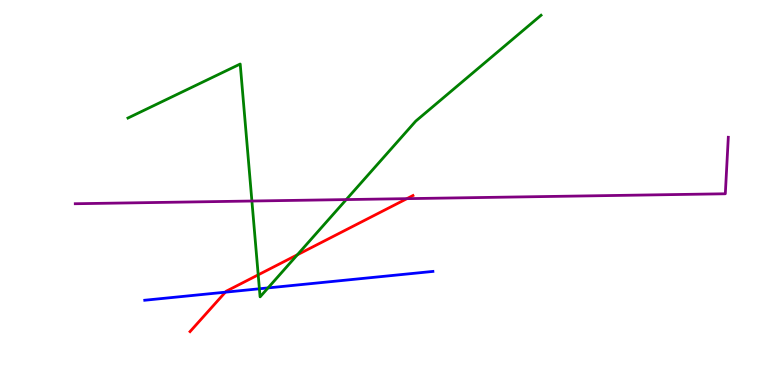[{'lines': ['blue', 'red'], 'intersections': [{'x': 2.91, 'y': 2.41}]}, {'lines': ['green', 'red'], 'intersections': [{'x': 3.33, 'y': 2.86}, {'x': 3.84, 'y': 3.38}]}, {'lines': ['purple', 'red'], 'intersections': [{'x': 5.25, 'y': 4.84}]}, {'lines': ['blue', 'green'], 'intersections': [{'x': 3.35, 'y': 2.5}, {'x': 3.46, 'y': 2.52}]}, {'lines': ['blue', 'purple'], 'intersections': []}, {'lines': ['green', 'purple'], 'intersections': [{'x': 3.25, 'y': 4.78}, {'x': 4.47, 'y': 4.82}]}]